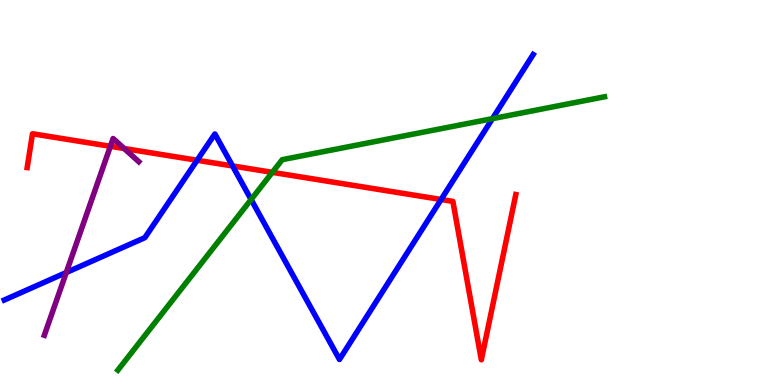[{'lines': ['blue', 'red'], 'intersections': [{'x': 2.54, 'y': 5.84}, {'x': 3.0, 'y': 5.69}, {'x': 5.69, 'y': 4.82}]}, {'lines': ['green', 'red'], 'intersections': [{'x': 3.51, 'y': 5.52}]}, {'lines': ['purple', 'red'], 'intersections': [{'x': 1.42, 'y': 6.2}, {'x': 1.6, 'y': 6.14}]}, {'lines': ['blue', 'green'], 'intersections': [{'x': 3.24, 'y': 4.82}, {'x': 6.35, 'y': 6.92}]}, {'lines': ['blue', 'purple'], 'intersections': [{'x': 0.855, 'y': 2.92}]}, {'lines': ['green', 'purple'], 'intersections': []}]